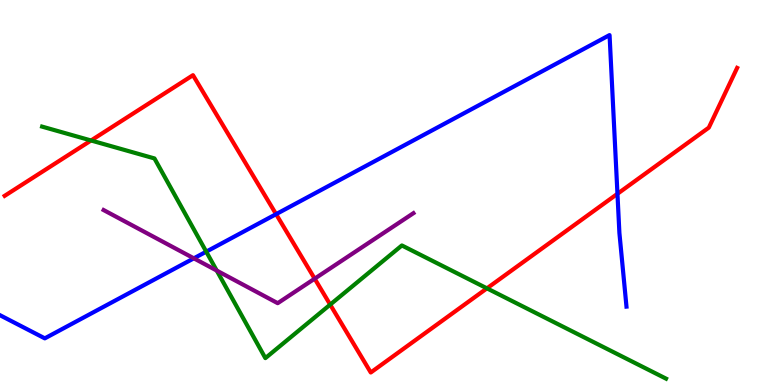[{'lines': ['blue', 'red'], 'intersections': [{'x': 3.56, 'y': 4.44}, {'x': 7.97, 'y': 4.97}]}, {'lines': ['green', 'red'], 'intersections': [{'x': 1.17, 'y': 6.35}, {'x': 4.26, 'y': 2.09}, {'x': 6.28, 'y': 2.51}]}, {'lines': ['purple', 'red'], 'intersections': [{'x': 4.06, 'y': 2.76}]}, {'lines': ['blue', 'green'], 'intersections': [{'x': 2.66, 'y': 3.46}]}, {'lines': ['blue', 'purple'], 'intersections': [{'x': 2.5, 'y': 3.29}]}, {'lines': ['green', 'purple'], 'intersections': [{'x': 2.8, 'y': 2.97}]}]